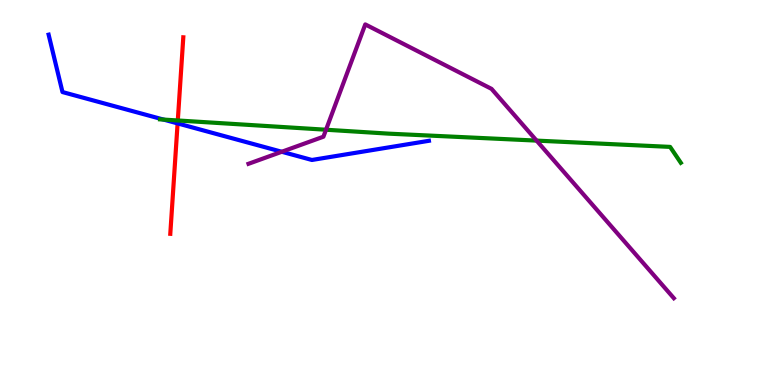[{'lines': ['blue', 'red'], 'intersections': [{'x': 2.29, 'y': 6.79}]}, {'lines': ['green', 'red'], 'intersections': [{'x': 2.29, 'y': 6.87}]}, {'lines': ['purple', 'red'], 'intersections': []}, {'lines': ['blue', 'green'], 'intersections': [{'x': 2.11, 'y': 6.89}]}, {'lines': ['blue', 'purple'], 'intersections': [{'x': 3.64, 'y': 6.06}]}, {'lines': ['green', 'purple'], 'intersections': [{'x': 4.21, 'y': 6.63}, {'x': 6.92, 'y': 6.35}]}]